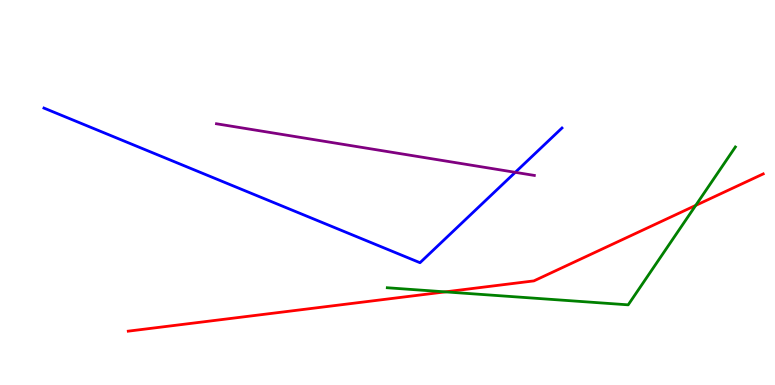[{'lines': ['blue', 'red'], 'intersections': []}, {'lines': ['green', 'red'], 'intersections': [{'x': 5.75, 'y': 2.42}, {'x': 8.98, 'y': 4.66}]}, {'lines': ['purple', 'red'], 'intersections': []}, {'lines': ['blue', 'green'], 'intersections': []}, {'lines': ['blue', 'purple'], 'intersections': [{'x': 6.65, 'y': 5.52}]}, {'lines': ['green', 'purple'], 'intersections': []}]